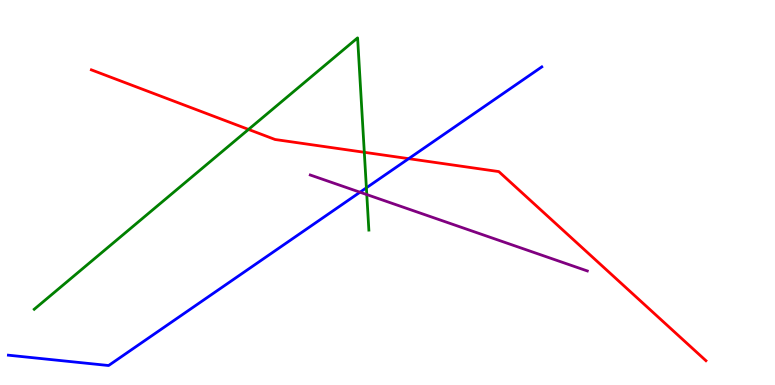[{'lines': ['blue', 'red'], 'intersections': [{'x': 5.27, 'y': 5.88}]}, {'lines': ['green', 'red'], 'intersections': [{'x': 3.21, 'y': 6.64}, {'x': 4.7, 'y': 6.04}]}, {'lines': ['purple', 'red'], 'intersections': []}, {'lines': ['blue', 'green'], 'intersections': [{'x': 4.73, 'y': 5.12}]}, {'lines': ['blue', 'purple'], 'intersections': [{'x': 4.65, 'y': 5.01}]}, {'lines': ['green', 'purple'], 'intersections': [{'x': 4.73, 'y': 4.95}]}]